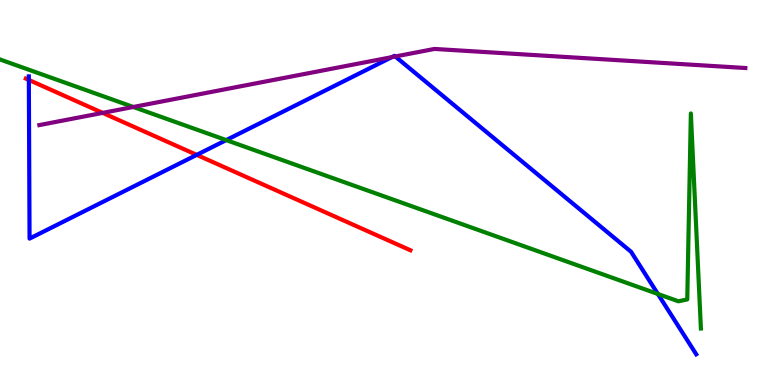[{'lines': ['blue', 'red'], 'intersections': [{'x': 0.372, 'y': 7.92}, {'x': 2.54, 'y': 5.98}]}, {'lines': ['green', 'red'], 'intersections': []}, {'lines': ['purple', 'red'], 'intersections': [{'x': 1.32, 'y': 7.07}]}, {'lines': ['blue', 'green'], 'intersections': [{'x': 2.92, 'y': 6.36}, {'x': 8.49, 'y': 2.36}]}, {'lines': ['blue', 'purple'], 'intersections': [{'x': 5.06, 'y': 8.52}, {'x': 5.1, 'y': 8.53}]}, {'lines': ['green', 'purple'], 'intersections': [{'x': 1.72, 'y': 7.22}]}]